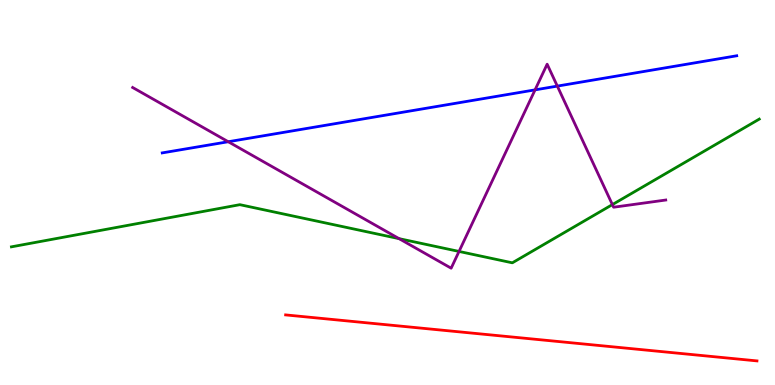[{'lines': ['blue', 'red'], 'intersections': []}, {'lines': ['green', 'red'], 'intersections': []}, {'lines': ['purple', 'red'], 'intersections': []}, {'lines': ['blue', 'green'], 'intersections': []}, {'lines': ['blue', 'purple'], 'intersections': [{'x': 2.95, 'y': 6.32}, {'x': 6.9, 'y': 7.67}, {'x': 7.19, 'y': 7.76}]}, {'lines': ['green', 'purple'], 'intersections': [{'x': 5.15, 'y': 3.8}, {'x': 5.92, 'y': 3.47}, {'x': 7.9, 'y': 4.69}]}]